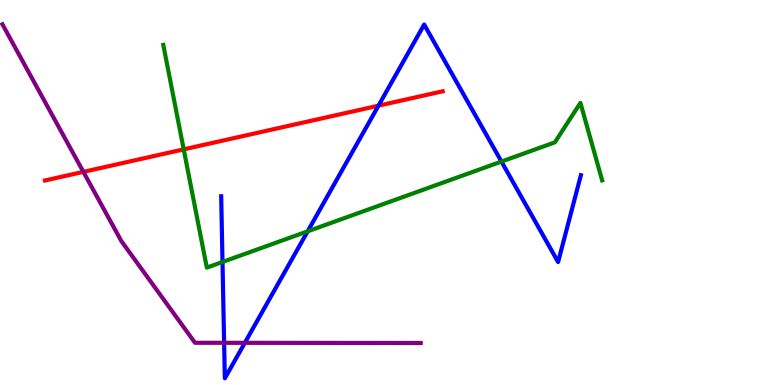[{'lines': ['blue', 'red'], 'intersections': [{'x': 4.88, 'y': 7.26}]}, {'lines': ['green', 'red'], 'intersections': [{'x': 2.37, 'y': 6.12}]}, {'lines': ['purple', 'red'], 'intersections': [{'x': 1.08, 'y': 5.54}]}, {'lines': ['blue', 'green'], 'intersections': [{'x': 2.87, 'y': 3.2}, {'x': 3.97, 'y': 3.99}, {'x': 6.47, 'y': 5.8}]}, {'lines': ['blue', 'purple'], 'intersections': [{'x': 2.89, 'y': 1.1}, {'x': 3.16, 'y': 1.1}]}, {'lines': ['green', 'purple'], 'intersections': []}]